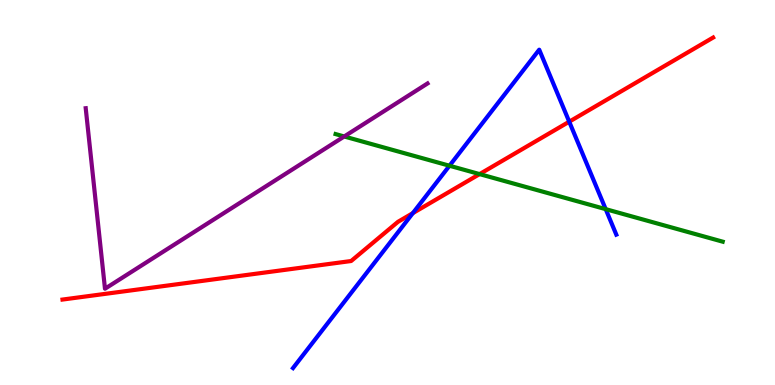[{'lines': ['blue', 'red'], 'intersections': [{'x': 5.33, 'y': 4.46}, {'x': 7.34, 'y': 6.84}]}, {'lines': ['green', 'red'], 'intersections': [{'x': 6.19, 'y': 5.48}]}, {'lines': ['purple', 'red'], 'intersections': []}, {'lines': ['blue', 'green'], 'intersections': [{'x': 5.8, 'y': 5.7}, {'x': 7.82, 'y': 4.57}]}, {'lines': ['blue', 'purple'], 'intersections': []}, {'lines': ['green', 'purple'], 'intersections': [{'x': 4.44, 'y': 6.46}]}]